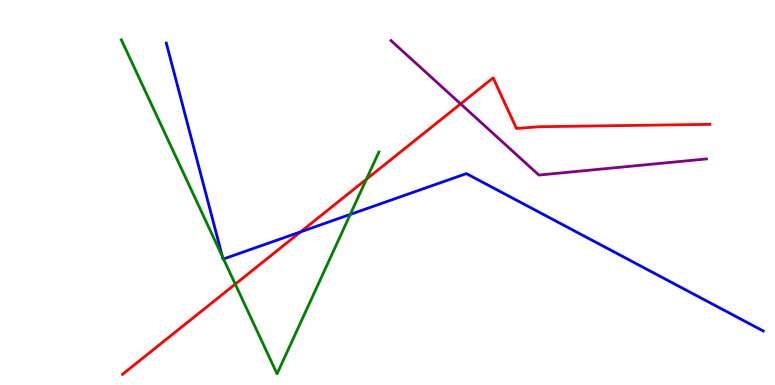[{'lines': ['blue', 'red'], 'intersections': [{'x': 3.88, 'y': 3.98}]}, {'lines': ['green', 'red'], 'intersections': [{'x': 3.04, 'y': 2.62}, {'x': 4.73, 'y': 5.35}]}, {'lines': ['purple', 'red'], 'intersections': [{'x': 5.94, 'y': 7.3}]}, {'lines': ['blue', 'green'], 'intersections': [{'x': 2.87, 'y': 3.34}, {'x': 2.88, 'y': 3.27}, {'x': 4.52, 'y': 4.43}]}, {'lines': ['blue', 'purple'], 'intersections': []}, {'lines': ['green', 'purple'], 'intersections': []}]